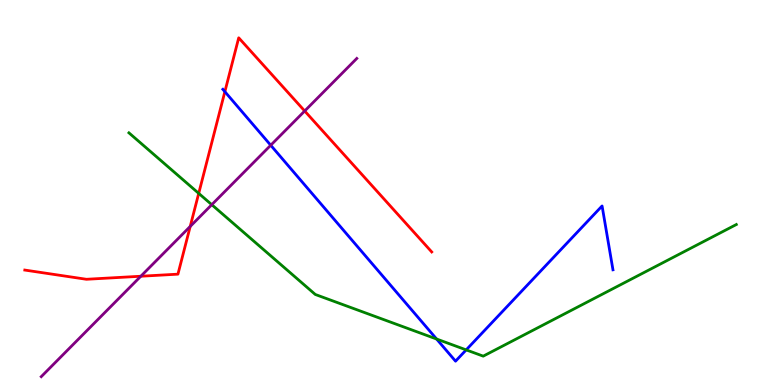[{'lines': ['blue', 'red'], 'intersections': [{'x': 2.9, 'y': 7.62}]}, {'lines': ['green', 'red'], 'intersections': [{'x': 2.56, 'y': 4.98}]}, {'lines': ['purple', 'red'], 'intersections': [{'x': 1.82, 'y': 2.82}, {'x': 2.45, 'y': 4.12}, {'x': 3.93, 'y': 7.12}]}, {'lines': ['blue', 'green'], 'intersections': [{'x': 5.63, 'y': 1.19}, {'x': 6.02, 'y': 0.912}]}, {'lines': ['blue', 'purple'], 'intersections': [{'x': 3.49, 'y': 6.23}]}, {'lines': ['green', 'purple'], 'intersections': [{'x': 2.73, 'y': 4.68}]}]